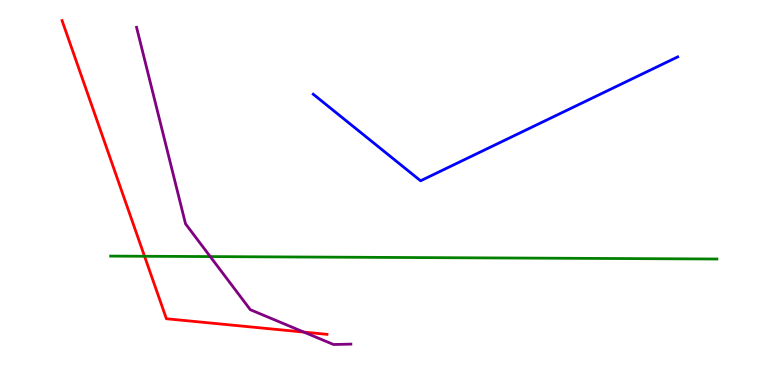[{'lines': ['blue', 'red'], 'intersections': []}, {'lines': ['green', 'red'], 'intersections': [{'x': 1.87, 'y': 3.34}]}, {'lines': ['purple', 'red'], 'intersections': [{'x': 3.92, 'y': 1.37}]}, {'lines': ['blue', 'green'], 'intersections': []}, {'lines': ['blue', 'purple'], 'intersections': []}, {'lines': ['green', 'purple'], 'intersections': [{'x': 2.71, 'y': 3.34}]}]